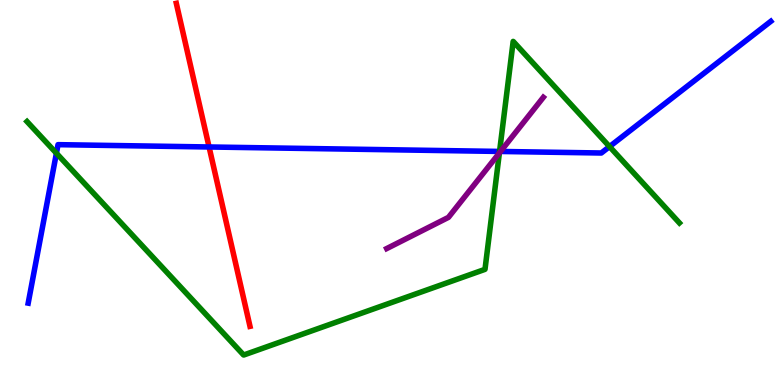[{'lines': ['blue', 'red'], 'intersections': [{'x': 2.7, 'y': 6.18}]}, {'lines': ['green', 'red'], 'intersections': []}, {'lines': ['purple', 'red'], 'intersections': []}, {'lines': ['blue', 'green'], 'intersections': [{'x': 0.728, 'y': 6.02}, {'x': 6.45, 'y': 6.07}, {'x': 7.86, 'y': 6.19}]}, {'lines': ['blue', 'purple'], 'intersections': [{'x': 6.46, 'y': 6.07}]}, {'lines': ['green', 'purple'], 'intersections': [{'x': 6.44, 'y': 6.03}]}]